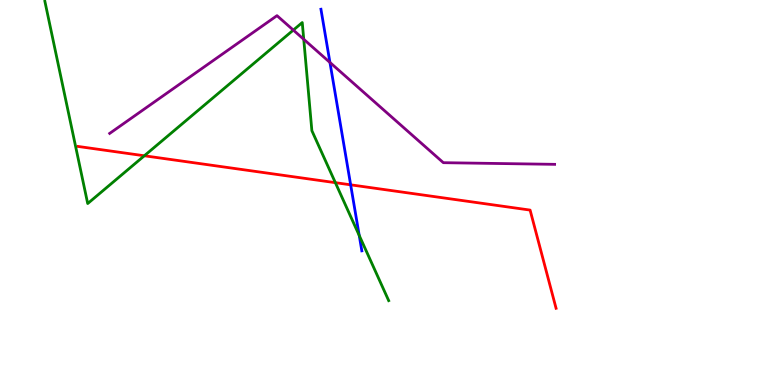[{'lines': ['blue', 'red'], 'intersections': [{'x': 4.52, 'y': 5.2}]}, {'lines': ['green', 'red'], 'intersections': [{'x': 1.86, 'y': 5.95}, {'x': 4.33, 'y': 5.26}]}, {'lines': ['purple', 'red'], 'intersections': []}, {'lines': ['blue', 'green'], 'intersections': [{'x': 4.64, 'y': 3.88}]}, {'lines': ['blue', 'purple'], 'intersections': [{'x': 4.26, 'y': 8.38}]}, {'lines': ['green', 'purple'], 'intersections': [{'x': 3.78, 'y': 9.22}, {'x': 3.92, 'y': 8.98}]}]